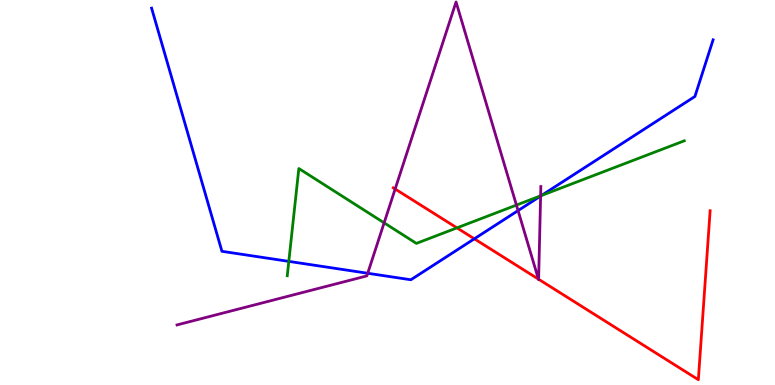[{'lines': ['blue', 'red'], 'intersections': [{'x': 6.12, 'y': 3.8}]}, {'lines': ['green', 'red'], 'intersections': [{'x': 5.9, 'y': 4.08}]}, {'lines': ['purple', 'red'], 'intersections': [{'x': 5.1, 'y': 5.09}, {'x': 6.95, 'y': 2.75}, {'x': 6.95, 'y': 2.75}]}, {'lines': ['blue', 'green'], 'intersections': [{'x': 3.73, 'y': 3.21}, {'x': 6.99, 'y': 4.92}]}, {'lines': ['blue', 'purple'], 'intersections': [{'x': 4.74, 'y': 2.9}, {'x': 6.68, 'y': 4.53}, {'x': 6.98, 'y': 4.91}]}, {'lines': ['green', 'purple'], 'intersections': [{'x': 4.96, 'y': 4.21}, {'x': 6.66, 'y': 4.67}, {'x': 6.98, 'y': 4.91}]}]